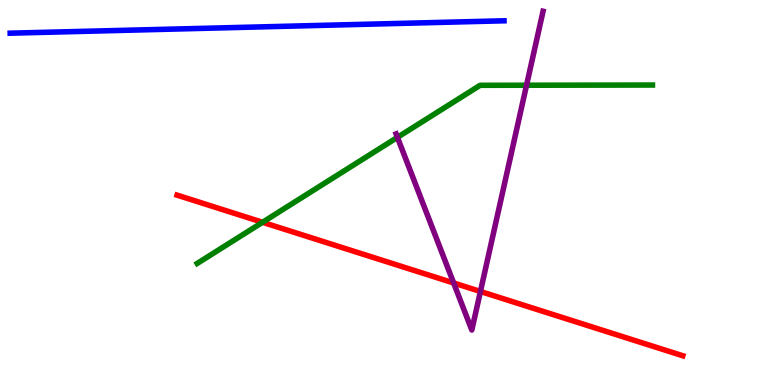[{'lines': ['blue', 'red'], 'intersections': []}, {'lines': ['green', 'red'], 'intersections': [{'x': 3.39, 'y': 4.23}]}, {'lines': ['purple', 'red'], 'intersections': [{'x': 5.85, 'y': 2.65}, {'x': 6.2, 'y': 2.43}]}, {'lines': ['blue', 'green'], 'intersections': []}, {'lines': ['blue', 'purple'], 'intersections': []}, {'lines': ['green', 'purple'], 'intersections': [{'x': 5.13, 'y': 6.43}, {'x': 6.79, 'y': 7.79}]}]